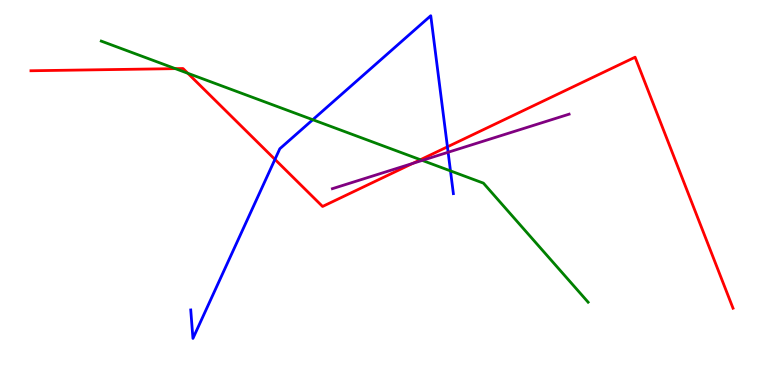[{'lines': ['blue', 'red'], 'intersections': [{'x': 3.55, 'y': 5.86}, {'x': 5.77, 'y': 6.19}]}, {'lines': ['green', 'red'], 'intersections': [{'x': 2.26, 'y': 8.22}, {'x': 2.42, 'y': 8.1}, {'x': 5.42, 'y': 5.85}]}, {'lines': ['purple', 'red'], 'intersections': [{'x': 5.33, 'y': 5.76}]}, {'lines': ['blue', 'green'], 'intersections': [{'x': 4.04, 'y': 6.89}, {'x': 5.81, 'y': 5.56}]}, {'lines': ['blue', 'purple'], 'intersections': [{'x': 5.78, 'y': 6.05}]}, {'lines': ['green', 'purple'], 'intersections': [{'x': 5.45, 'y': 5.83}]}]